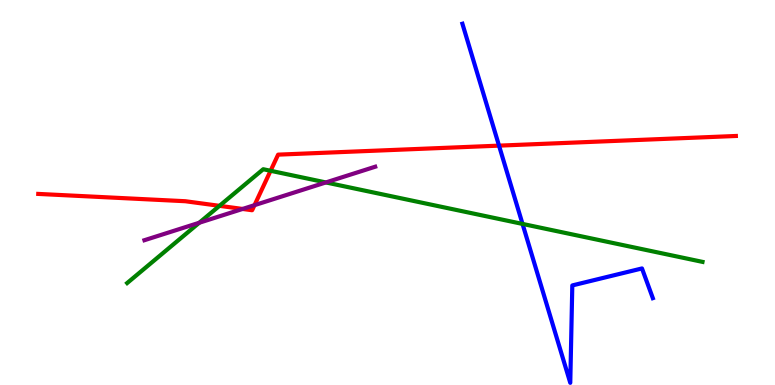[{'lines': ['blue', 'red'], 'intersections': [{'x': 6.44, 'y': 6.22}]}, {'lines': ['green', 'red'], 'intersections': [{'x': 2.83, 'y': 4.65}, {'x': 3.49, 'y': 5.56}]}, {'lines': ['purple', 'red'], 'intersections': [{'x': 3.13, 'y': 4.57}, {'x': 3.28, 'y': 4.67}]}, {'lines': ['blue', 'green'], 'intersections': [{'x': 6.74, 'y': 4.18}]}, {'lines': ['blue', 'purple'], 'intersections': []}, {'lines': ['green', 'purple'], 'intersections': [{'x': 2.57, 'y': 4.21}, {'x': 4.2, 'y': 5.26}]}]